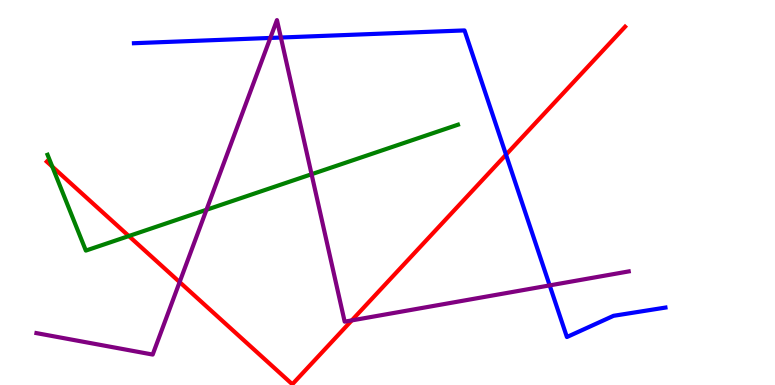[{'lines': ['blue', 'red'], 'intersections': [{'x': 6.53, 'y': 5.98}]}, {'lines': ['green', 'red'], 'intersections': [{'x': 0.675, 'y': 5.67}, {'x': 1.66, 'y': 3.87}]}, {'lines': ['purple', 'red'], 'intersections': [{'x': 2.32, 'y': 2.67}, {'x': 4.54, 'y': 1.68}]}, {'lines': ['blue', 'green'], 'intersections': []}, {'lines': ['blue', 'purple'], 'intersections': [{'x': 3.49, 'y': 9.01}, {'x': 3.62, 'y': 9.03}, {'x': 7.09, 'y': 2.59}]}, {'lines': ['green', 'purple'], 'intersections': [{'x': 2.66, 'y': 4.55}, {'x': 4.02, 'y': 5.47}]}]